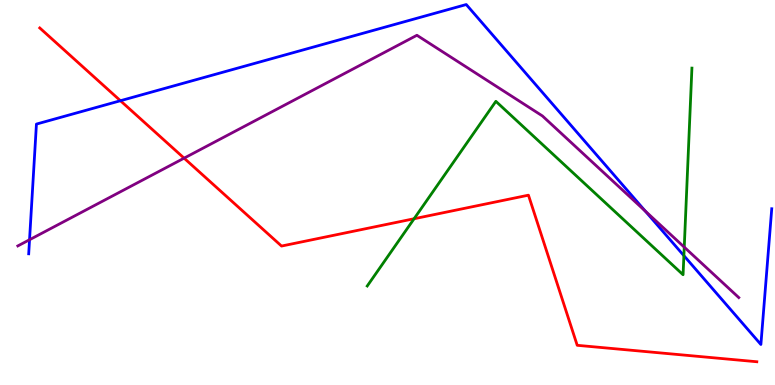[{'lines': ['blue', 'red'], 'intersections': [{'x': 1.55, 'y': 7.38}]}, {'lines': ['green', 'red'], 'intersections': [{'x': 5.34, 'y': 4.32}]}, {'lines': ['purple', 'red'], 'intersections': [{'x': 2.38, 'y': 5.89}]}, {'lines': ['blue', 'green'], 'intersections': [{'x': 8.82, 'y': 3.36}]}, {'lines': ['blue', 'purple'], 'intersections': [{'x': 0.381, 'y': 3.77}, {'x': 8.33, 'y': 4.52}]}, {'lines': ['green', 'purple'], 'intersections': [{'x': 8.83, 'y': 3.58}]}]